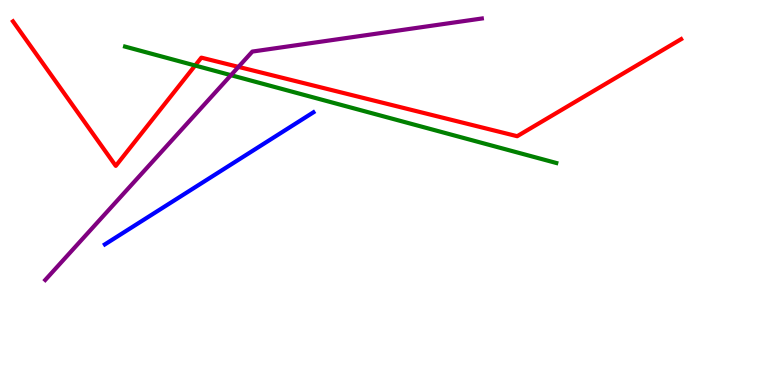[{'lines': ['blue', 'red'], 'intersections': []}, {'lines': ['green', 'red'], 'intersections': [{'x': 2.52, 'y': 8.3}]}, {'lines': ['purple', 'red'], 'intersections': [{'x': 3.08, 'y': 8.26}]}, {'lines': ['blue', 'green'], 'intersections': []}, {'lines': ['blue', 'purple'], 'intersections': []}, {'lines': ['green', 'purple'], 'intersections': [{'x': 2.98, 'y': 8.05}]}]